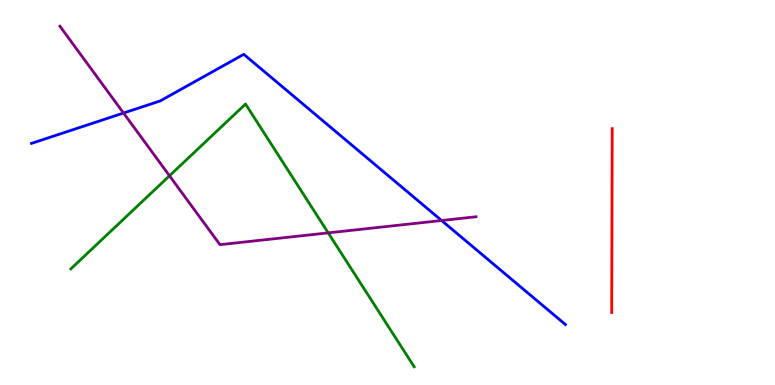[{'lines': ['blue', 'red'], 'intersections': []}, {'lines': ['green', 'red'], 'intersections': []}, {'lines': ['purple', 'red'], 'intersections': []}, {'lines': ['blue', 'green'], 'intersections': []}, {'lines': ['blue', 'purple'], 'intersections': [{'x': 1.59, 'y': 7.06}, {'x': 5.7, 'y': 4.27}]}, {'lines': ['green', 'purple'], 'intersections': [{'x': 2.19, 'y': 5.43}, {'x': 4.24, 'y': 3.95}]}]